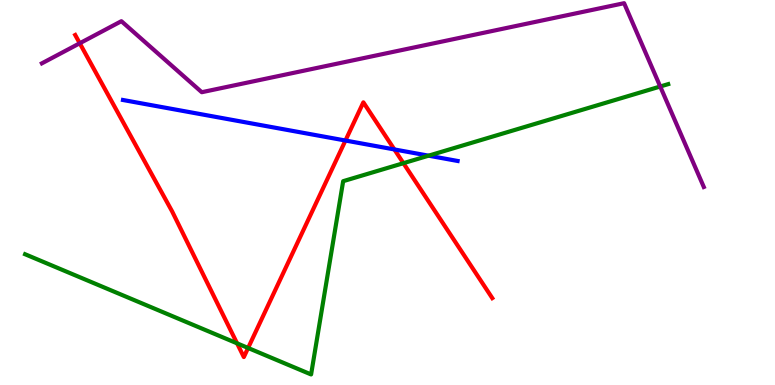[{'lines': ['blue', 'red'], 'intersections': [{'x': 4.46, 'y': 6.35}, {'x': 5.09, 'y': 6.12}]}, {'lines': ['green', 'red'], 'intersections': [{'x': 3.06, 'y': 1.08}, {'x': 3.2, 'y': 0.962}, {'x': 5.21, 'y': 5.76}]}, {'lines': ['purple', 'red'], 'intersections': [{'x': 1.03, 'y': 8.88}]}, {'lines': ['blue', 'green'], 'intersections': [{'x': 5.53, 'y': 5.96}]}, {'lines': ['blue', 'purple'], 'intersections': []}, {'lines': ['green', 'purple'], 'intersections': [{'x': 8.52, 'y': 7.75}]}]